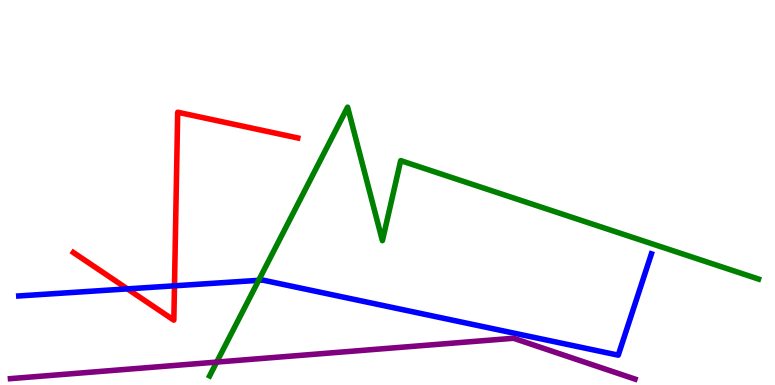[{'lines': ['blue', 'red'], 'intersections': [{'x': 1.64, 'y': 2.5}, {'x': 2.25, 'y': 2.58}]}, {'lines': ['green', 'red'], 'intersections': []}, {'lines': ['purple', 'red'], 'intersections': []}, {'lines': ['blue', 'green'], 'intersections': [{'x': 3.34, 'y': 2.72}]}, {'lines': ['blue', 'purple'], 'intersections': []}, {'lines': ['green', 'purple'], 'intersections': [{'x': 2.8, 'y': 0.595}]}]